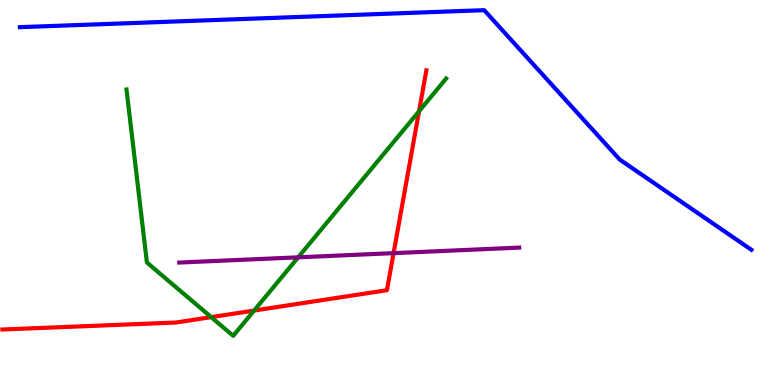[{'lines': ['blue', 'red'], 'intersections': []}, {'lines': ['green', 'red'], 'intersections': [{'x': 2.73, 'y': 1.76}, {'x': 3.28, 'y': 1.93}, {'x': 5.41, 'y': 7.11}]}, {'lines': ['purple', 'red'], 'intersections': [{'x': 5.08, 'y': 3.43}]}, {'lines': ['blue', 'green'], 'intersections': []}, {'lines': ['blue', 'purple'], 'intersections': []}, {'lines': ['green', 'purple'], 'intersections': [{'x': 3.85, 'y': 3.32}]}]